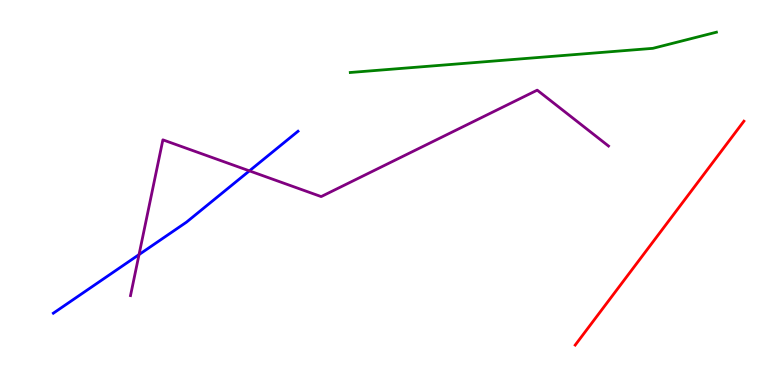[{'lines': ['blue', 'red'], 'intersections': []}, {'lines': ['green', 'red'], 'intersections': []}, {'lines': ['purple', 'red'], 'intersections': []}, {'lines': ['blue', 'green'], 'intersections': []}, {'lines': ['blue', 'purple'], 'intersections': [{'x': 1.79, 'y': 3.39}, {'x': 3.22, 'y': 5.56}]}, {'lines': ['green', 'purple'], 'intersections': []}]